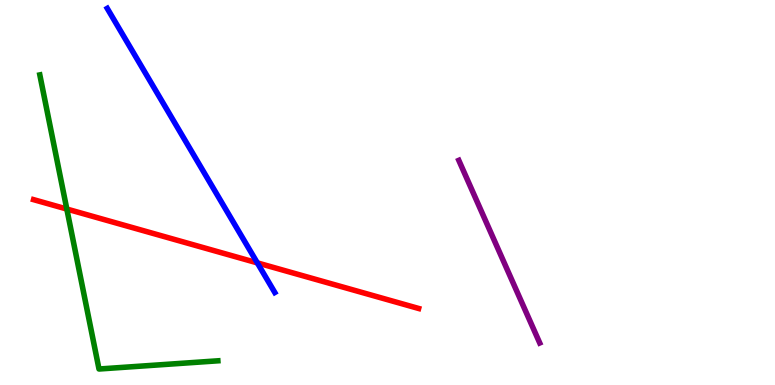[{'lines': ['blue', 'red'], 'intersections': [{'x': 3.32, 'y': 3.17}]}, {'lines': ['green', 'red'], 'intersections': [{'x': 0.862, 'y': 4.57}]}, {'lines': ['purple', 'red'], 'intersections': []}, {'lines': ['blue', 'green'], 'intersections': []}, {'lines': ['blue', 'purple'], 'intersections': []}, {'lines': ['green', 'purple'], 'intersections': []}]